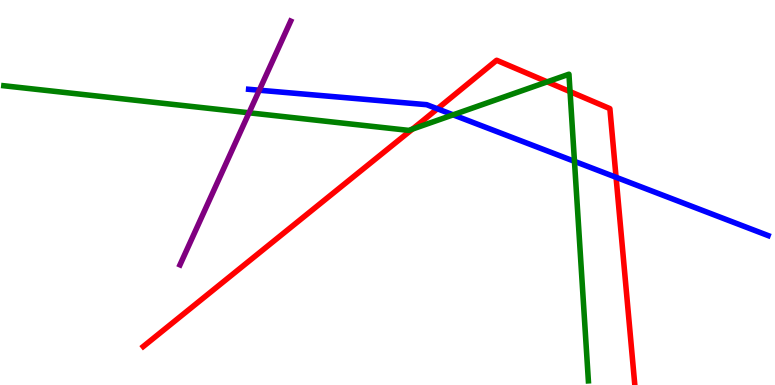[{'lines': ['blue', 'red'], 'intersections': [{'x': 5.64, 'y': 7.17}, {'x': 7.95, 'y': 5.4}]}, {'lines': ['green', 'red'], 'intersections': [{'x': 5.32, 'y': 6.65}, {'x': 7.06, 'y': 7.87}, {'x': 7.36, 'y': 7.62}]}, {'lines': ['purple', 'red'], 'intersections': []}, {'lines': ['blue', 'green'], 'intersections': [{'x': 5.85, 'y': 7.02}, {'x': 7.41, 'y': 5.81}]}, {'lines': ['blue', 'purple'], 'intersections': [{'x': 3.35, 'y': 7.66}]}, {'lines': ['green', 'purple'], 'intersections': [{'x': 3.21, 'y': 7.07}]}]